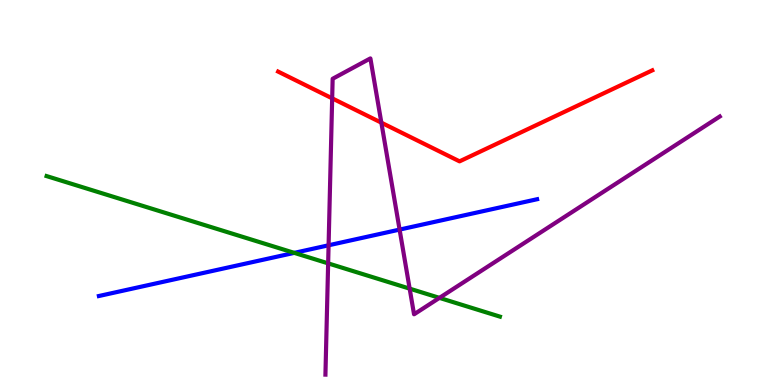[{'lines': ['blue', 'red'], 'intersections': []}, {'lines': ['green', 'red'], 'intersections': []}, {'lines': ['purple', 'red'], 'intersections': [{'x': 4.29, 'y': 7.45}, {'x': 4.92, 'y': 6.81}]}, {'lines': ['blue', 'green'], 'intersections': [{'x': 3.8, 'y': 3.43}]}, {'lines': ['blue', 'purple'], 'intersections': [{'x': 4.24, 'y': 3.63}, {'x': 5.16, 'y': 4.04}]}, {'lines': ['green', 'purple'], 'intersections': [{'x': 4.23, 'y': 3.16}, {'x': 5.29, 'y': 2.5}, {'x': 5.67, 'y': 2.26}]}]